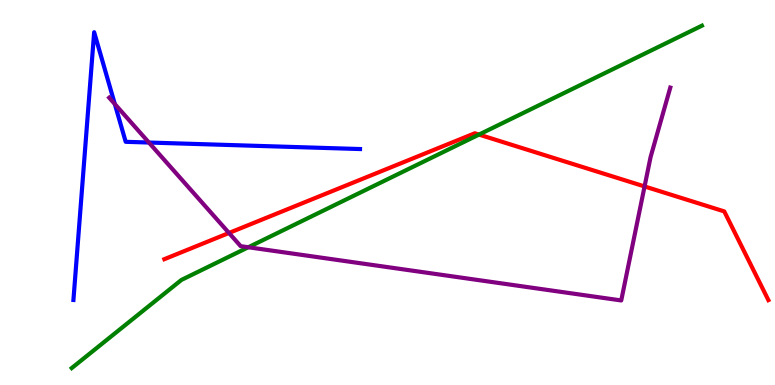[{'lines': ['blue', 'red'], 'intersections': []}, {'lines': ['green', 'red'], 'intersections': [{'x': 6.18, 'y': 6.5}]}, {'lines': ['purple', 'red'], 'intersections': [{'x': 2.95, 'y': 3.95}, {'x': 8.32, 'y': 5.16}]}, {'lines': ['blue', 'green'], 'intersections': []}, {'lines': ['blue', 'purple'], 'intersections': [{'x': 1.48, 'y': 7.3}, {'x': 1.92, 'y': 6.3}]}, {'lines': ['green', 'purple'], 'intersections': [{'x': 3.2, 'y': 3.58}]}]